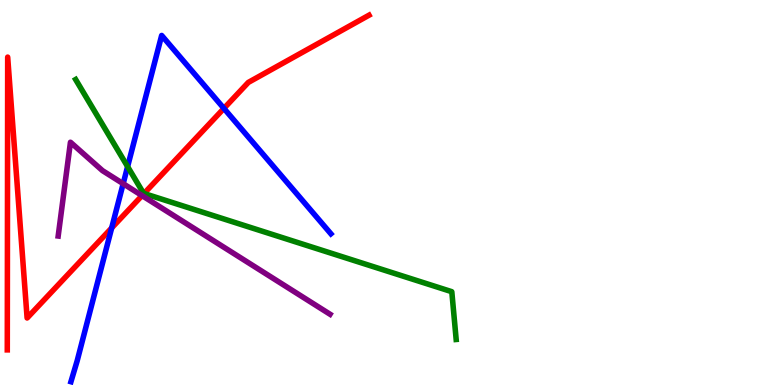[{'lines': ['blue', 'red'], 'intersections': [{'x': 1.44, 'y': 4.08}, {'x': 2.89, 'y': 7.18}]}, {'lines': ['green', 'red'], 'intersections': [{'x': 1.86, 'y': 4.97}]}, {'lines': ['purple', 'red'], 'intersections': [{'x': 1.83, 'y': 4.92}]}, {'lines': ['blue', 'green'], 'intersections': [{'x': 1.65, 'y': 5.67}]}, {'lines': ['blue', 'purple'], 'intersections': [{'x': 1.59, 'y': 5.23}]}, {'lines': ['green', 'purple'], 'intersections': []}]